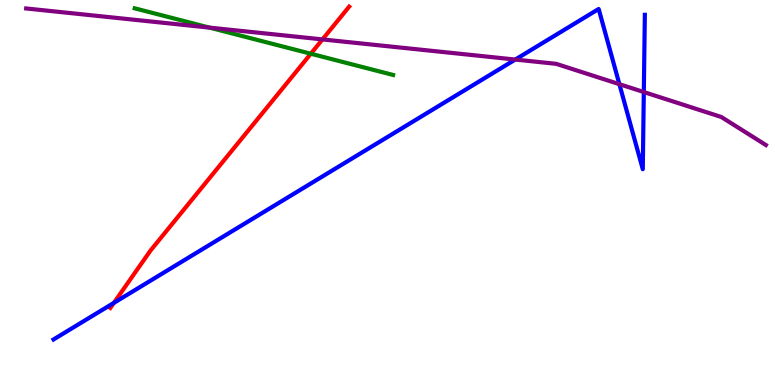[{'lines': ['blue', 'red'], 'intersections': [{'x': 1.47, 'y': 2.13}]}, {'lines': ['green', 'red'], 'intersections': [{'x': 4.01, 'y': 8.6}]}, {'lines': ['purple', 'red'], 'intersections': [{'x': 4.16, 'y': 8.98}]}, {'lines': ['blue', 'green'], 'intersections': []}, {'lines': ['blue', 'purple'], 'intersections': [{'x': 6.65, 'y': 8.45}, {'x': 7.99, 'y': 7.81}, {'x': 8.31, 'y': 7.61}]}, {'lines': ['green', 'purple'], 'intersections': [{'x': 2.7, 'y': 9.28}]}]